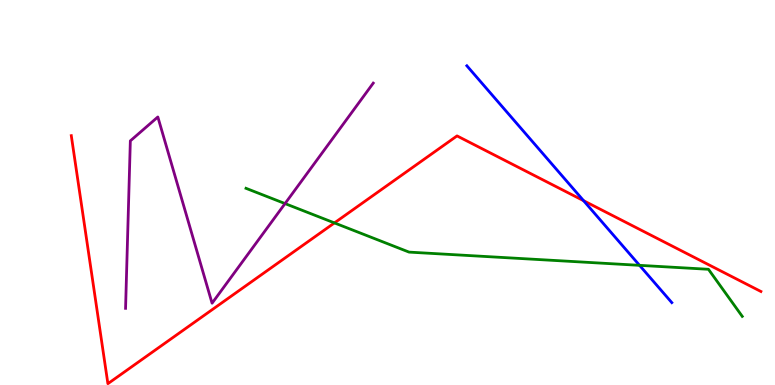[{'lines': ['blue', 'red'], 'intersections': [{'x': 7.53, 'y': 4.79}]}, {'lines': ['green', 'red'], 'intersections': [{'x': 4.32, 'y': 4.21}]}, {'lines': ['purple', 'red'], 'intersections': []}, {'lines': ['blue', 'green'], 'intersections': [{'x': 8.25, 'y': 3.11}]}, {'lines': ['blue', 'purple'], 'intersections': []}, {'lines': ['green', 'purple'], 'intersections': [{'x': 3.68, 'y': 4.71}]}]